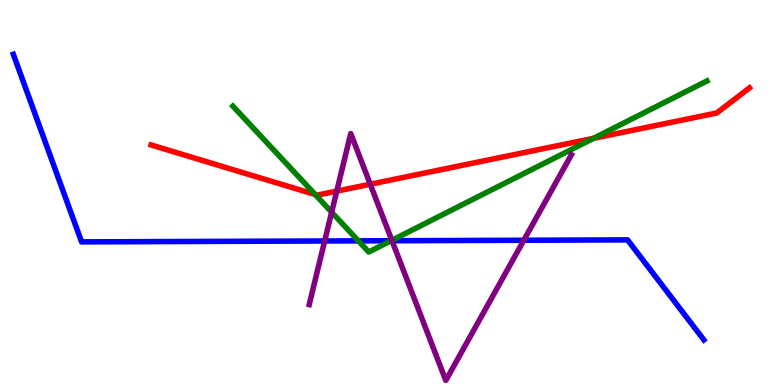[{'lines': ['blue', 'red'], 'intersections': []}, {'lines': ['green', 'red'], 'intersections': [{'x': 4.07, 'y': 4.95}, {'x': 7.66, 'y': 6.41}]}, {'lines': ['purple', 'red'], 'intersections': [{'x': 4.35, 'y': 5.04}, {'x': 4.78, 'y': 5.21}]}, {'lines': ['blue', 'green'], 'intersections': [{'x': 4.62, 'y': 3.74}, {'x': 5.05, 'y': 3.75}]}, {'lines': ['blue', 'purple'], 'intersections': [{'x': 4.19, 'y': 3.74}, {'x': 5.06, 'y': 3.75}, {'x': 6.76, 'y': 3.76}]}, {'lines': ['green', 'purple'], 'intersections': [{'x': 4.28, 'y': 4.49}, {'x': 5.06, 'y': 3.76}]}]